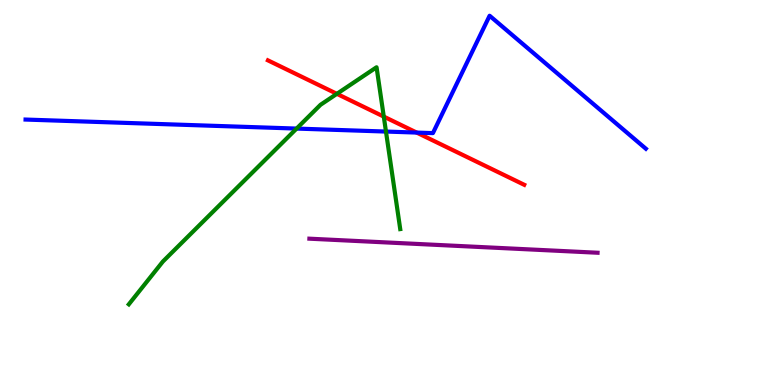[{'lines': ['blue', 'red'], 'intersections': [{'x': 5.38, 'y': 6.56}]}, {'lines': ['green', 'red'], 'intersections': [{'x': 4.35, 'y': 7.56}, {'x': 4.95, 'y': 6.97}]}, {'lines': ['purple', 'red'], 'intersections': []}, {'lines': ['blue', 'green'], 'intersections': [{'x': 3.83, 'y': 6.66}, {'x': 4.98, 'y': 6.58}]}, {'lines': ['blue', 'purple'], 'intersections': []}, {'lines': ['green', 'purple'], 'intersections': []}]